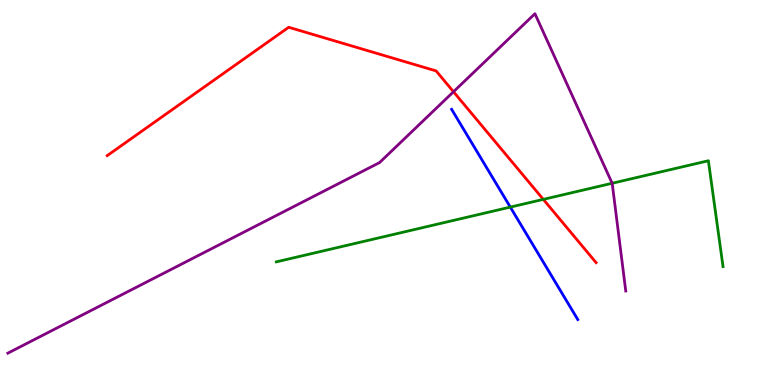[{'lines': ['blue', 'red'], 'intersections': []}, {'lines': ['green', 'red'], 'intersections': [{'x': 7.01, 'y': 4.82}]}, {'lines': ['purple', 'red'], 'intersections': [{'x': 5.85, 'y': 7.62}]}, {'lines': ['blue', 'green'], 'intersections': [{'x': 6.58, 'y': 4.62}]}, {'lines': ['blue', 'purple'], 'intersections': []}, {'lines': ['green', 'purple'], 'intersections': [{'x': 7.9, 'y': 5.24}]}]